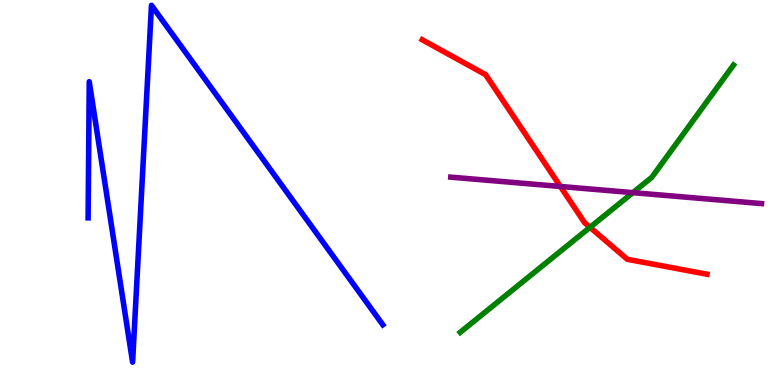[{'lines': ['blue', 'red'], 'intersections': []}, {'lines': ['green', 'red'], 'intersections': [{'x': 7.61, 'y': 4.1}]}, {'lines': ['purple', 'red'], 'intersections': [{'x': 7.23, 'y': 5.16}]}, {'lines': ['blue', 'green'], 'intersections': []}, {'lines': ['blue', 'purple'], 'intersections': []}, {'lines': ['green', 'purple'], 'intersections': [{'x': 8.17, 'y': 5.0}]}]